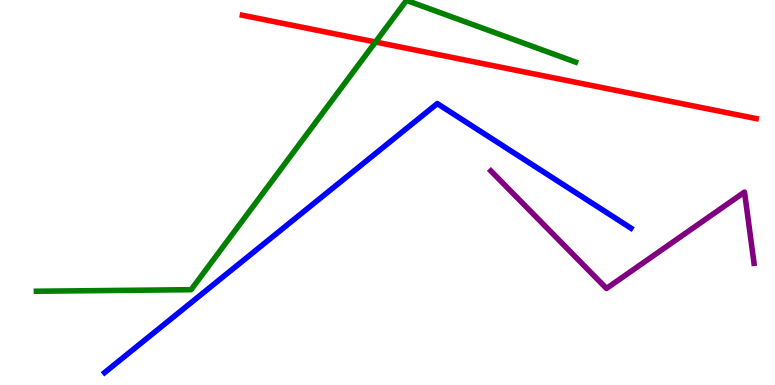[{'lines': ['blue', 'red'], 'intersections': []}, {'lines': ['green', 'red'], 'intersections': [{'x': 4.85, 'y': 8.91}]}, {'lines': ['purple', 'red'], 'intersections': []}, {'lines': ['blue', 'green'], 'intersections': []}, {'lines': ['blue', 'purple'], 'intersections': []}, {'lines': ['green', 'purple'], 'intersections': []}]